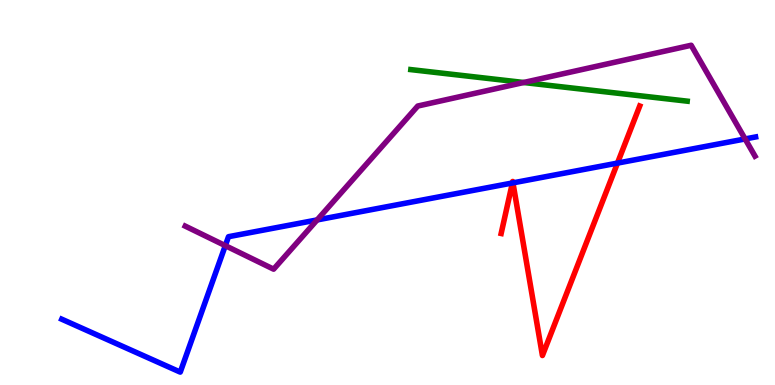[{'lines': ['blue', 'red'], 'intersections': [{'x': 6.61, 'y': 5.25}, {'x': 6.62, 'y': 5.25}, {'x': 7.97, 'y': 5.76}]}, {'lines': ['green', 'red'], 'intersections': []}, {'lines': ['purple', 'red'], 'intersections': []}, {'lines': ['blue', 'green'], 'intersections': []}, {'lines': ['blue', 'purple'], 'intersections': [{'x': 2.91, 'y': 3.62}, {'x': 4.09, 'y': 4.29}, {'x': 9.61, 'y': 6.39}]}, {'lines': ['green', 'purple'], 'intersections': [{'x': 6.76, 'y': 7.86}]}]